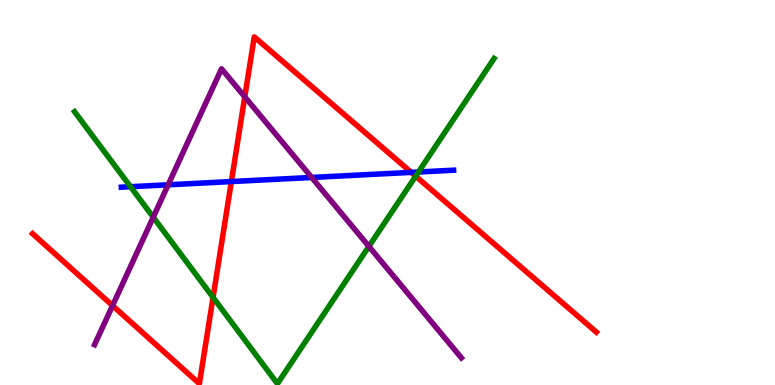[{'lines': ['blue', 'red'], 'intersections': [{'x': 2.99, 'y': 5.28}, {'x': 5.31, 'y': 5.52}]}, {'lines': ['green', 'red'], 'intersections': [{'x': 2.75, 'y': 2.28}, {'x': 5.36, 'y': 5.42}]}, {'lines': ['purple', 'red'], 'intersections': [{'x': 1.45, 'y': 2.06}, {'x': 3.16, 'y': 7.48}]}, {'lines': ['blue', 'green'], 'intersections': [{'x': 1.68, 'y': 5.15}, {'x': 5.4, 'y': 5.53}]}, {'lines': ['blue', 'purple'], 'intersections': [{'x': 2.17, 'y': 5.2}, {'x': 4.02, 'y': 5.39}]}, {'lines': ['green', 'purple'], 'intersections': [{'x': 1.98, 'y': 4.36}, {'x': 4.76, 'y': 3.6}]}]